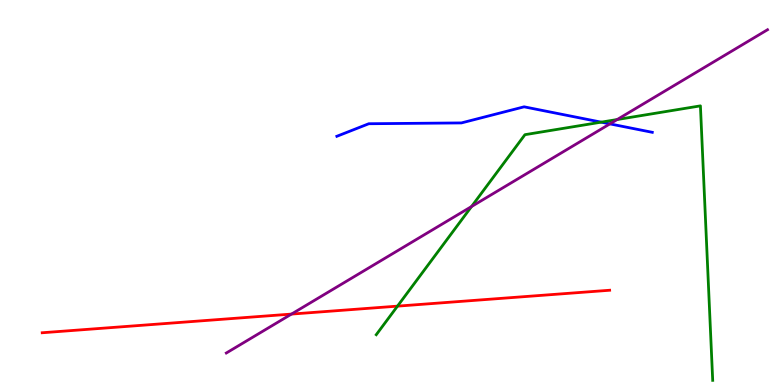[{'lines': ['blue', 'red'], 'intersections': []}, {'lines': ['green', 'red'], 'intersections': [{'x': 5.13, 'y': 2.05}]}, {'lines': ['purple', 'red'], 'intersections': [{'x': 3.76, 'y': 1.84}]}, {'lines': ['blue', 'green'], 'intersections': [{'x': 7.76, 'y': 6.83}]}, {'lines': ['blue', 'purple'], 'intersections': [{'x': 7.87, 'y': 6.78}]}, {'lines': ['green', 'purple'], 'intersections': [{'x': 6.08, 'y': 4.64}, {'x': 7.96, 'y': 6.9}]}]